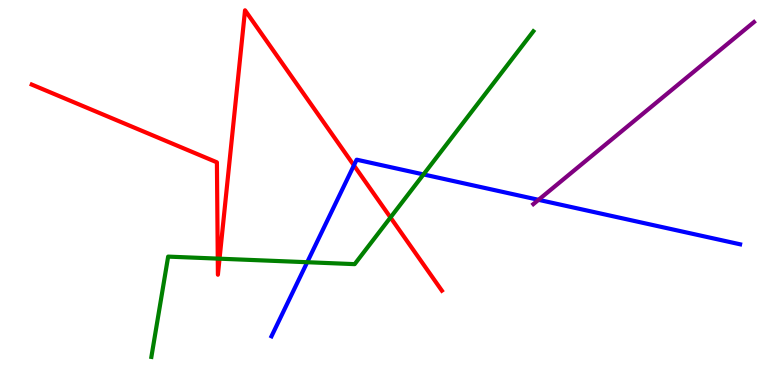[{'lines': ['blue', 'red'], 'intersections': [{'x': 4.57, 'y': 5.7}]}, {'lines': ['green', 'red'], 'intersections': [{'x': 2.81, 'y': 3.28}, {'x': 2.83, 'y': 3.28}, {'x': 5.04, 'y': 4.35}]}, {'lines': ['purple', 'red'], 'intersections': []}, {'lines': ['blue', 'green'], 'intersections': [{'x': 3.96, 'y': 3.19}, {'x': 5.46, 'y': 5.47}]}, {'lines': ['blue', 'purple'], 'intersections': [{'x': 6.95, 'y': 4.81}]}, {'lines': ['green', 'purple'], 'intersections': []}]